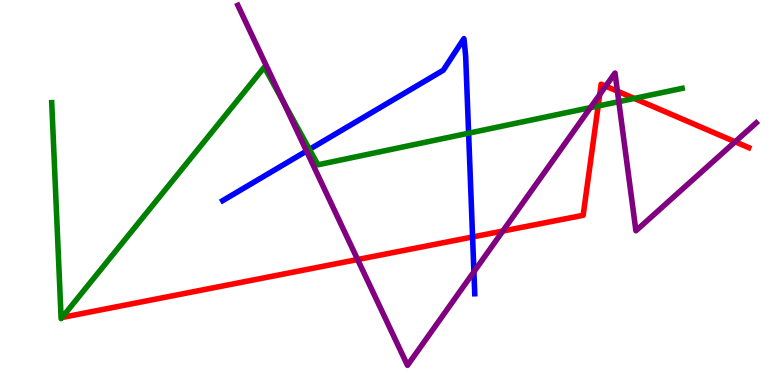[{'lines': ['blue', 'red'], 'intersections': [{'x': 6.1, 'y': 3.84}]}, {'lines': ['green', 'red'], 'intersections': [{'x': 7.72, 'y': 7.25}, {'x': 8.18, 'y': 7.44}]}, {'lines': ['purple', 'red'], 'intersections': [{'x': 4.61, 'y': 3.26}, {'x': 6.49, 'y': 4.0}, {'x': 7.74, 'y': 7.54}, {'x': 7.82, 'y': 7.76}, {'x': 7.97, 'y': 7.63}, {'x': 9.49, 'y': 6.32}]}, {'lines': ['blue', 'green'], 'intersections': [{'x': 3.99, 'y': 6.12}, {'x': 6.05, 'y': 6.54}]}, {'lines': ['blue', 'purple'], 'intersections': [{'x': 3.96, 'y': 6.08}, {'x': 6.11, 'y': 2.94}]}, {'lines': ['green', 'purple'], 'intersections': [{'x': 3.66, 'y': 7.36}, {'x': 7.62, 'y': 7.2}, {'x': 7.98, 'y': 7.36}]}]